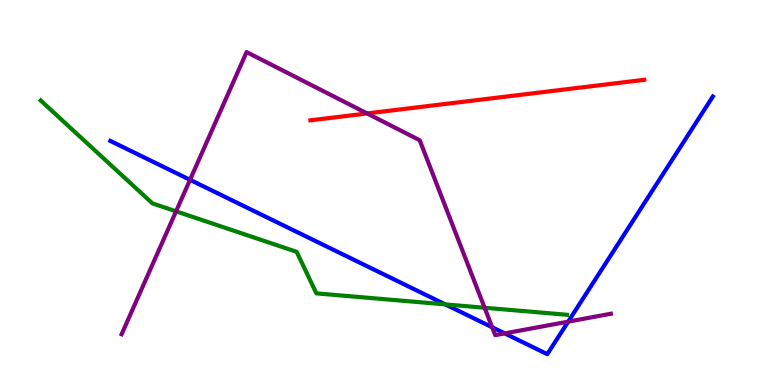[{'lines': ['blue', 'red'], 'intersections': []}, {'lines': ['green', 'red'], 'intersections': []}, {'lines': ['purple', 'red'], 'intersections': [{'x': 4.74, 'y': 7.05}]}, {'lines': ['blue', 'green'], 'intersections': [{'x': 5.75, 'y': 2.09}]}, {'lines': ['blue', 'purple'], 'intersections': [{'x': 2.45, 'y': 5.33}, {'x': 6.35, 'y': 1.5}, {'x': 6.51, 'y': 1.34}, {'x': 7.33, 'y': 1.65}]}, {'lines': ['green', 'purple'], 'intersections': [{'x': 2.27, 'y': 4.51}, {'x': 6.25, 'y': 2.01}]}]